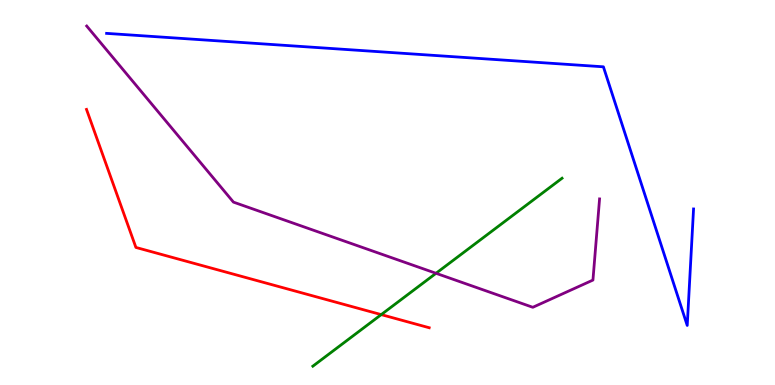[{'lines': ['blue', 'red'], 'intersections': []}, {'lines': ['green', 'red'], 'intersections': [{'x': 4.92, 'y': 1.83}]}, {'lines': ['purple', 'red'], 'intersections': []}, {'lines': ['blue', 'green'], 'intersections': []}, {'lines': ['blue', 'purple'], 'intersections': []}, {'lines': ['green', 'purple'], 'intersections': [{'x': 5.63, 'y': 2.9}]}]